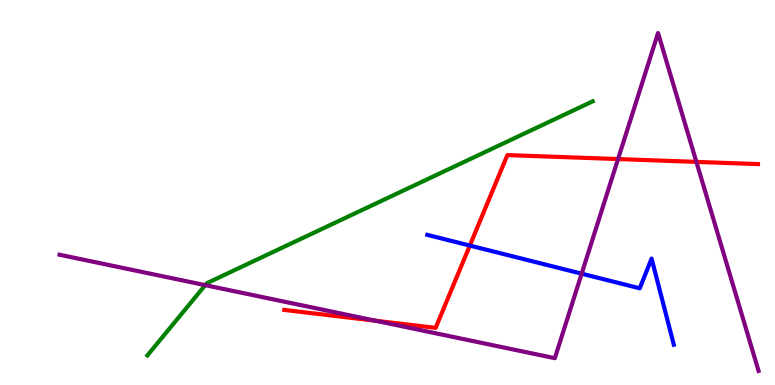[{'lines': ['blue', 'red'], 'intersections': [{'x': 6.06, 'y': 3.62}]}, {'lines': ['green', 'red'], 'intersections': []}, {'lines': ['purple', 'red'], 'intersections': [{'x': 4.85, 'y': 1.67}, {'x': 7.97, 'y': 5.87}, {'x': 8.99, 'y': 5.8}]}, {'lines': ['blue', 'green'], 'intersections': []}, {'lines': ['blue', 'purple'], 'intersections': [{'x': 7.51, 'y': 2.89}]}, {'lines': ['green', 'purple'], 'intersections': [{'x': 2.65, 'y': 2.59}]}]